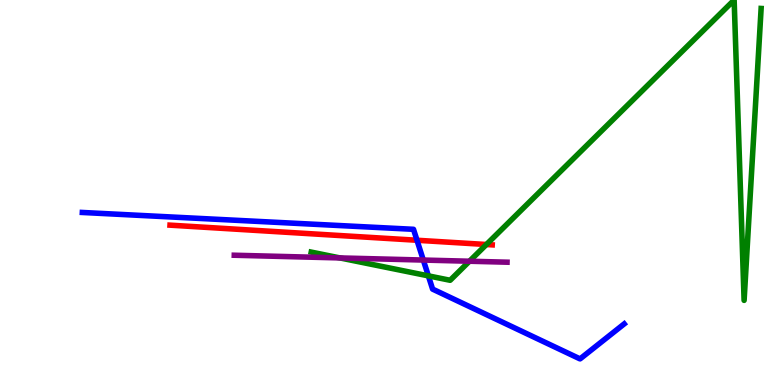[{'lines': ['blue', 'red'], 'intersections': [{'x': 5.38, 'y': 3.76}]}, {'lines': ['green', 'red'], 'intersections': [{'x': 6.28, 'y': 3.65}]}, {'lines': ['purple', 'red'], 'intersections': []}, {'lines': ['blue', 'green'], 'intersections': [{'x': 5.53, 'y': 2.83}]}, {'lines': ['blue', 'purple'], 'intersections': [{'x': 5.46, 'y': 3.25}]}, {'lines': ['green', 'purple'], 'intersections': [{'x': 4.39, 'y': 3.3}, {'x': 6.06, 'y': 3.21}]}]